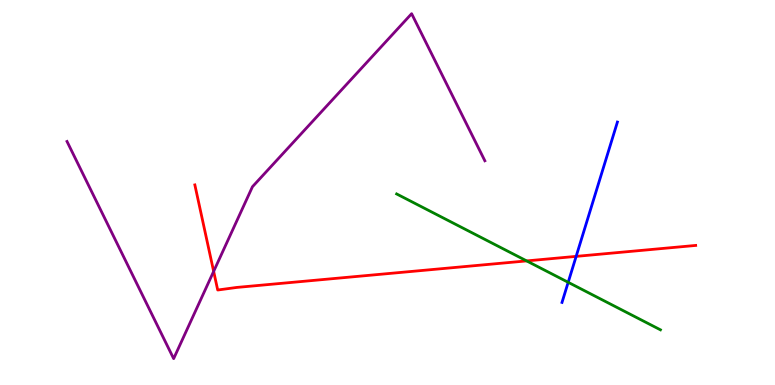[{'lines': ['blue', 'red'], 'intersections': [{'x': 7.43, 'y': 3.34}]}, {'lines': ['green', 'red'], 'intersections': [{'x': 6.8, 'y': 3.22}]}, {'lines': ['purple', 'red'], 'intersections': [{'x': 2.76, 'y': 2.95}]}, {'lines': ['blue', 'green'], 'intersections': [{'x': 7.33, 'y': 2.67}]}, {'lines': ['blue', 'purple'], 'intersections': []}, {'lines': ['green', 'purple'], 'intersections': []}]